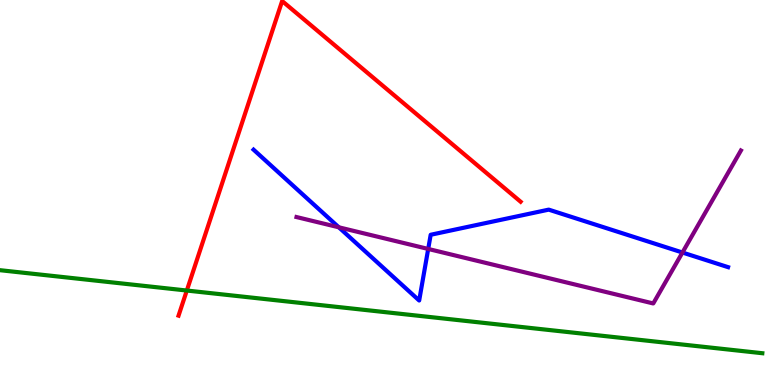[{'lines': ['blue', 'red'], 'intersections': []}, {'lines': ['green', 'red'], 'intersections': [{'x': 2.41, 'y': 2.45}]}, {'lines': ['purple', 'red'], 'intersections': []}, {'lines': ['blue', 'green'], 'intersections': []}, {'lines': ['blue', 'purple'], 'intersections': [{'x': 4.37, 'y': 4.1}, {'x': 5.53, 'y': 3.53}, {'x': 8.81, 'y': 3.44}]}, {'lines': ['green', 'purple'], 'intersections': []}]